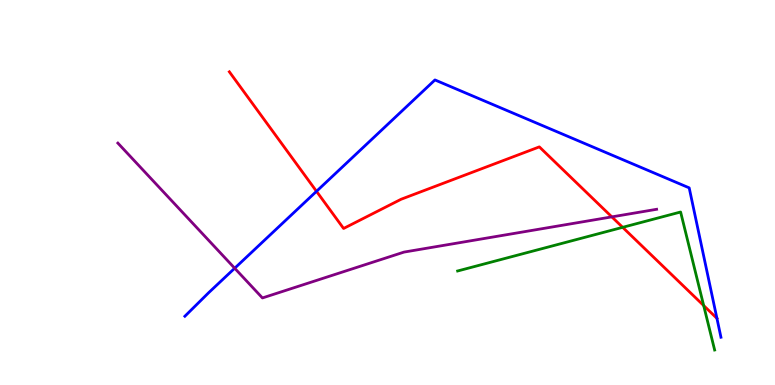[{'lines': ['blue', 'red'], 'intersections': [{'x': 4.08, 'y': 5.03}, {'x': 9.25, 'y': 1.73}]}, {'lines': ['green', 'red'], 'intersections': [{'x': 8.03, 'y': 4.1}, {'x': 9.08, 'y': 2.06}]}, {'lines': ['purple', 'red'], 'intersections': [{'x': 7.89, 'y': 4.37}]}, {'lines': ['blue', 'green'], 'intersections': []}, {'lines': ['blue', 'purple'], 'intersections': [{'x': 3.03, 'y': 3.03}]}, {'lines': ['green', 'purple'], 'intersections': []}]